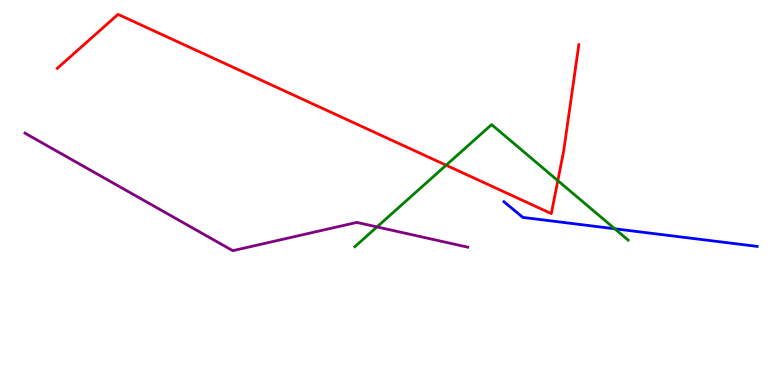[{'lines': ['blue', 'red'], 'intersections': []}, {'lines': ['green', 'red'], 'intersections': [{'x': 5.76, 'y': 5.71}, {'x': 7.2, 'y': 5.31}]}, {'lines': ['purple', 'red'], 'intersections': []}, {'lines': ['blue', 'green'], 'intersections': [{'x': 7.93, 'y': 4.06}]}, {'lines': ['blue', 'purple'], 'intersections': []}, {'lines': ['green', 'purple'], 'intersections': [{'x': 4.86, 'y': 4.11}]}]